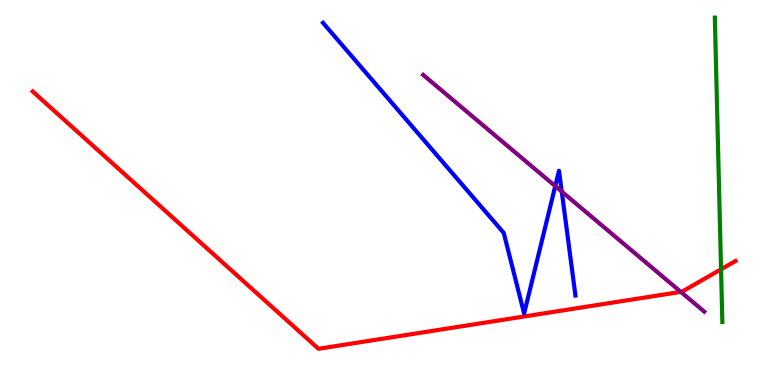[{'lines': ['blue', 'red'], 'intersections': []}, {'lines': ['green', 'red'], 'intersections': [{'x': 9.3, 'y': 3.01}]}, {'lines': ['purple', 'red'], 'intersections': [{'x': 8.78, 'y': 2.42}]}, {'lines': ['blue', 'green'], 'intersections': []}, {'lines': ['blue', 'purple'], 'intersections': [{'x': 7.16, 'y': 5.17}, {'x': 7.25, 'y': 5.02}]}, {'lines': ['green', 'purple'], 'intersections': []}]